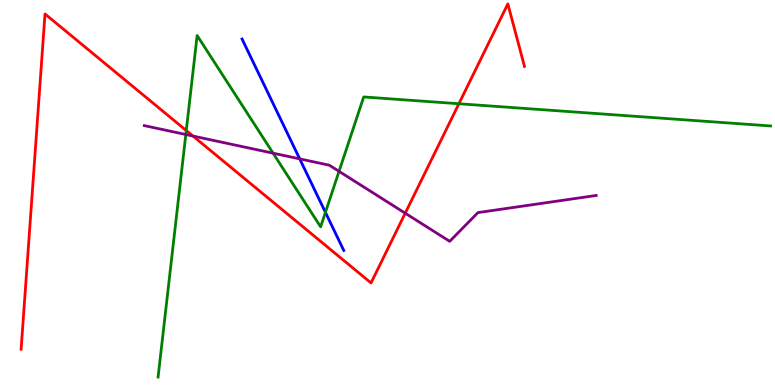[{'lines': ['blue', 'red'], 'intersections': []}, {'lines': ['green', 'red'], 'intersections': [{'x': 2.4, 'y': 6.61}, {'x': 5.92, 'y': 7.31}]}, {'lines': ['purple', 'red'], 'intersections': [{'x': 2.49, 'y': 6.47}, {'x': 5.23, 'y': 4.46}]}, {'lines': ['blue', 'green'], 'intersections': [{'x': 4.2, 'y': 4.48}]}, {'lines': ['blue', 'purple'], 'intersections': [{'x': 3.87, 'y': 5.87}]}, {'lines': ['green', 'purple'], 'intersections': [{'x': 2.4, 'y': 6.51}, {'x': 3.52, 'y': 6.02}, {'x': 4.37, 'y': 5.55}]}]